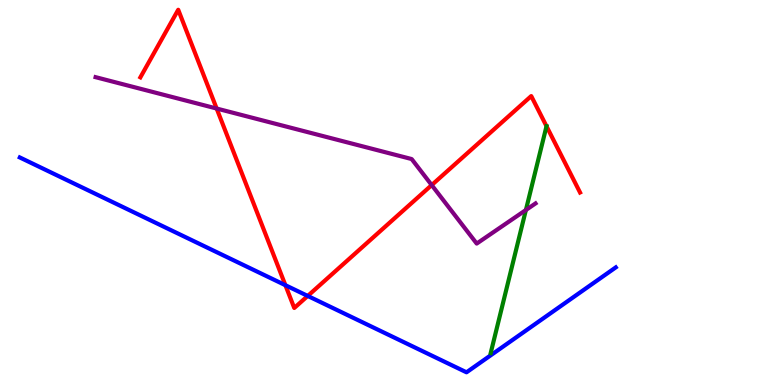[{'lines': ['blue', 'red'], 'intersections': [{'x': 3.68, 'y': 2.59}, {'x': 3.97, 'y': 2.31}]}, {'lines': ['green', 'red'], 'intersections': [{'x': 7.05, 'y': 6.72}]}, {'lines': ['purple', 'red'], 'intersections': [{'x': 2.8, 'y': 7.18}, {'x': 5.57, 'y': 5.19}]}, {'lines': ['blue', 'green'], 'intersections': []}, {'lines': ['blue', 'purple'], 'intersections': []}, {'lines': ['green', 'purple'], 'intersections': [{'x': 6.79, 'y': 4.55}]}]